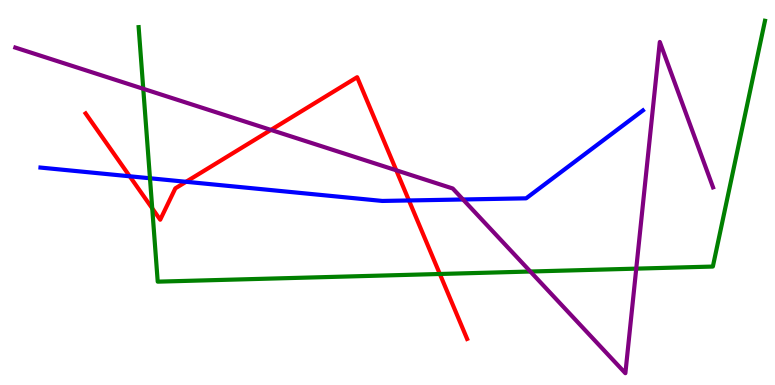[{'lines': ['blue', 'red'], 'intersections': [{'x': 1.67, 'y': 5.42}, {'x': 2.4, 'y': 5.28}, {'x': 5.28, 'y': 4.79}]}, {'lines': ['green', 'red'], 'intersections': [{'x': 1.96, 'y': 4.59}, {'x': 5.68, 'y': 2.88}]}, {'lines': ['purple', 'red'], 'intersections': [{'x': 3.5, 'y': 6.63}, {'x': 5.11, 'y': 5.58}]}, {'lines': ['blue', 'green'], 'intersections': [{'x': 1.94, 'y': 5.37}]}, {'lines': ['blue', 'purple'], 'intersections': [{'x': 5.97, 'y': 4.82}]}, {'lines': ['green', 'purple'], 'intersections': [{'x': 1.85, 'y': 7.69}, {'x': 6.84, 'y': 2.95}, {'x': 8.21, 'y': 3.02}]}]